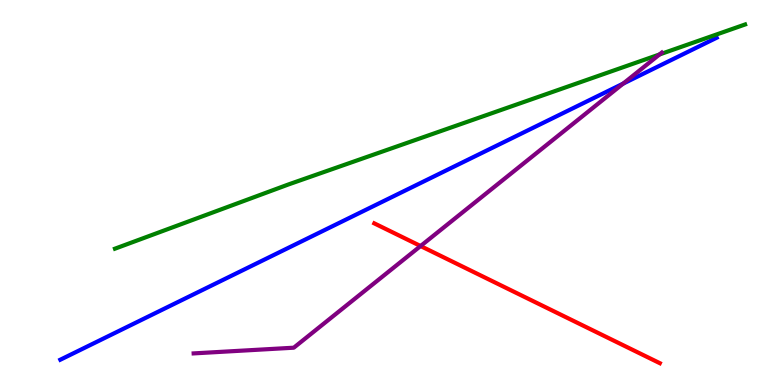[{'lines': ['blue', 'red'], 'intersections': []}, {'lines': ['green', 'red'], 'intersections': []}, {'lines': ['purple', 'red'], 'intersections': [{'x': 5.43, 'y': 3.61}]}, {'lines': ['blue', 'green'], 'intersections': []}, {'lines': ['blue', 'purple'], 'intersections': [{'x': 8.04, 'y': 7.83}]}, {'lines': ['green', 'purple'], 'intersections': [{'x': 8.51, 'y': 8.59}]}]